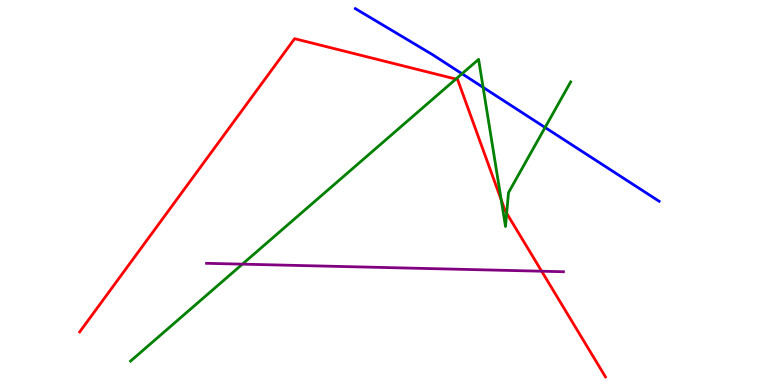[{'lines': ['blue', 'red'], 'intersections': []}, {'lines': ['green', 'red'], 'intersections': [{'x': 5.88, 'y': 7.95}, {'x': 6.47, 'y': 4.81}, {'x': 6.54, 'y': 4.46}]}, {'lines': ['purple', 'red'], 'intersections': [{'x': 6.99, 'y': 2.96}]}, {'lines': ['blue', 'green'], 'intersections': [{'x': 5.96, 'y': 8.08}, {'x': 6.23, 'y': 7.73}, {'x': 7.03, 'y': 6.69}]}, {'lines': ['blue', 'purple'], 'intersections': []}, {'lines': ['green', 'purple'], 'intersections': [{'x': 3.13, 'y': 3.14}]}]